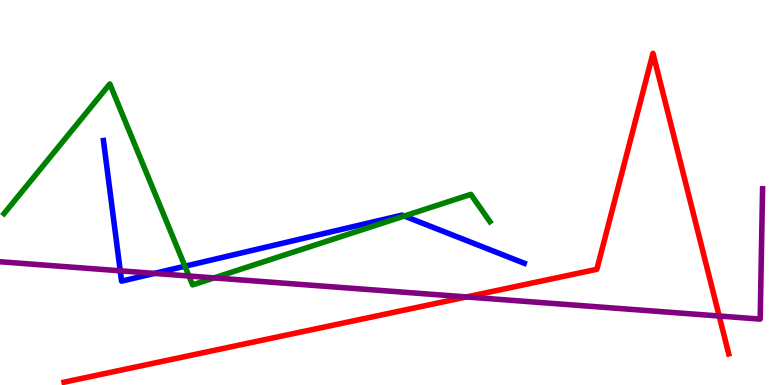[{'lines': ['blue', 'red'], 'intersections': []}, {'lines': ['green', 'red'], 'intersections': []}, {'lines': ['purple', 'red'], 'intersections': [{'x': 6.02, 'y': 2.29}, {'x': 9.28, 'y': 1.79}]}, {'lines': ['blue', 'green'], 'intersections': [{'x': 2.39, 'y': 3.08}, {'x': 5.22, 'y': 4.39}]}, {'lines': ['blue', 'purple'], 'intersections': [{'x': 1.55, 'y': 2.97}, {'x': 1.99, 'y': 2.9}]}, {'lines': ['green', 'purple'], 'intersections': [{'x': 2.44, 'y': 2.83}, {'x': 2.76, 'y': 2.78}]}]